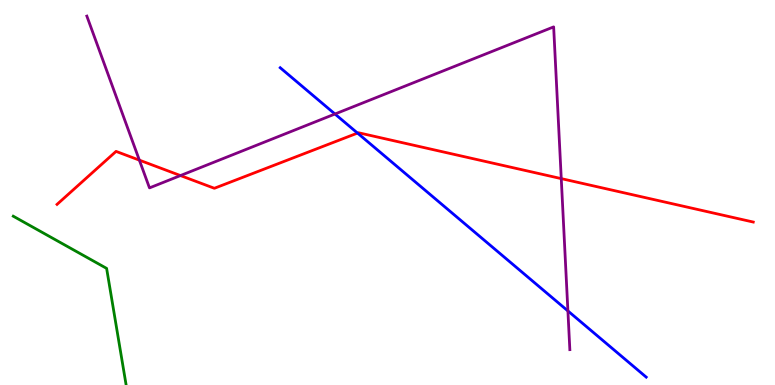[{'lines': ['blue', 'red'], 'intersections': [{'x': 4.61, 'y': 6.54}]}, {'lines': ['green', 'red'], 'intersections': []}, {'lines': ['purple', 'red'], 'intersections': [{'x': 1.8, 'y': 5.84}, {'x': 2.33, 'y': 5.44}, {'x': 7.24, 'y': 5.36}]}, {'lines': ['blue', 'green'], 'intersections': []}, {'lines': ['blue', 'purple'], 'intersections': [{'x': 4.32, 'y': 7.04}, {'x': 7.33, 'y': 1.92}]}, {'lines': ['green', 'purple'], 'intersections': []}]